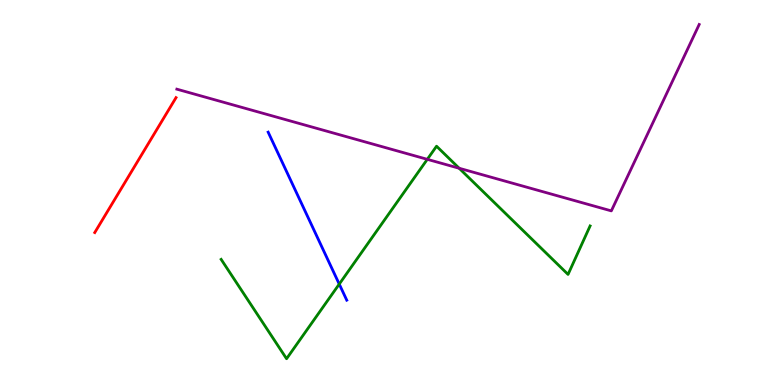[{'lines': ['blue', 'red'], 'intersections': []}, {'lines': ['green', 'red'], 'intersections': []}, {'lines': ['purple', 'red'], 'intersections': []}, {'lines': ['blue', 'green'], 'intersections': [{'x': 4.38, 'y': 2.62}]}, {'lines': ['blue', 'purple'], 'intersections': []}, {'lines': ['green', 'purple'], 'intersections': [{'x': 5.51, 'y': 5.86}, {'x': 5.92, 'y': 5.63}]}]